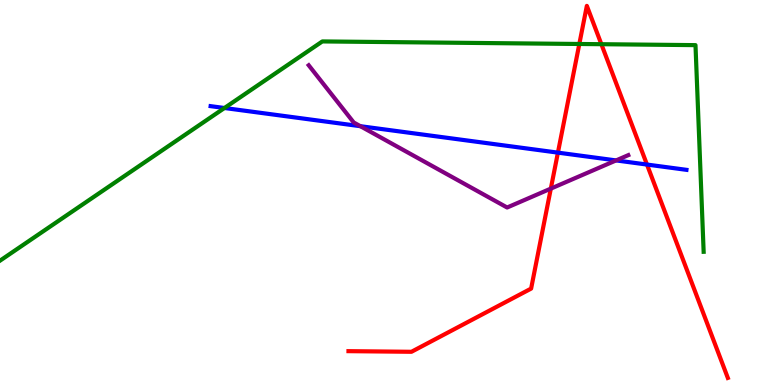[{'lines': ['blue', 'red'], 'intersections': [{'x': 7.2, 'y': 6.04}, {'x': 8.35, 'y': 5.73}]}, {'lines': ['green', 'red'], 'intersections': [{'x': 7.48, 'y': 8.86}, {'x': 7.76, 'y': 8.85}]}, {'lines': ['purple', 'red'], 'intersections': [{'x': 7.11, 'y': 5.1}]}, {'lines': ['blue', 'green'], 'intersections': [{'x': 2.9, 'y': 7.19}]}, {'lines': ['blue', 'purple'], 'intersections': [{'x': 4.65, 'y': 6.72}, {'x': 7.95, 'y': 5.83}]}, {'lines': ['green', 'purple'], 'intersections': []}]